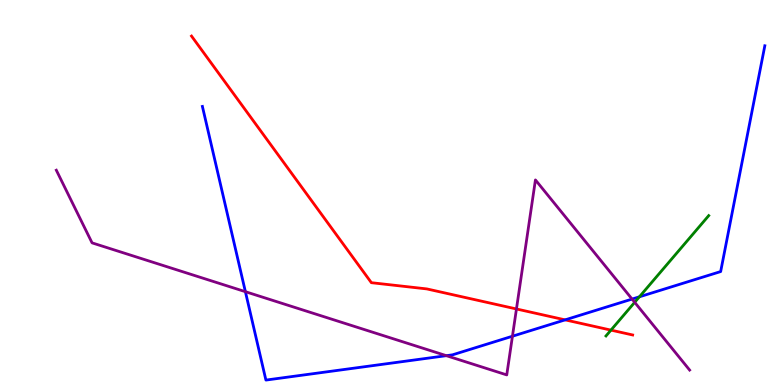[{'lines': ['blue', 'red'], 'intersections': [{'x': 7.29, 'y': 1.69}]}, {'lines': ['green', 'red'], 'intersections': [{'x': 7.88, 'y': 1.43}]}, {'lines': ['purple', 'red'], 'intersections': [{'x': 6.66, 'y': 1.97}]}, {'lines': ['blue', 'green'], 'intersections': [{'x': 8.25, 'y': 2.29}]}, {'lines': ['blue', 'purple'], 'intersections': [{'x': 3.17, 'y': 2.42}, {'x': 5.76, 'y': 0.762}, {'x': 6.61, 'y': 1.27}, {'x': 8.16, 'y': 2.23}]}, {'lines': ['green', 'purple'], 'intersections': [{'x': 8.19, 'y': 2.15}]}]